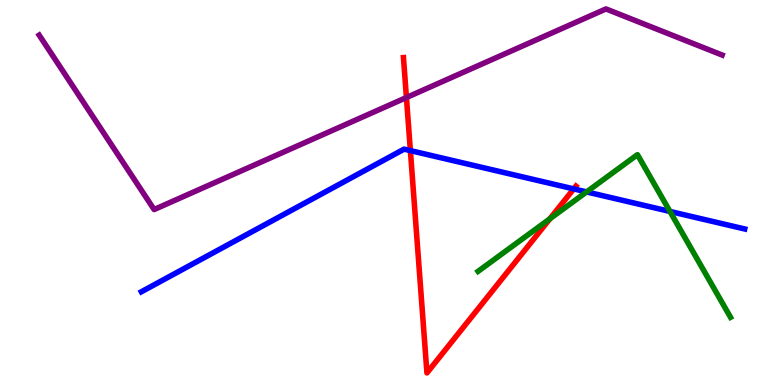[{'lines': ['blue', 'red'], 'intersections': [{'x': 5.3, 'y': 6.09}, {'x': 7.4, 'y': 5.09}]}, {'lines': ['green', 'red'], 'intersections': [{'x': 7.1, 'y': 4.32}]}, {'lines': ['purple', 'red'], 'intersections': [{'x': 5.24, 'y': 7.47}]}, {'lines': ['blue', 'green'], 'intersections': [{'x': 7.57, 'y': 5.02}, {'x': 8.64, 'y': 4.51}]}, {'lines': ['blue', 'purple'], 'intersections': []}, {'lines': ['green', 'purple'], 'intersections': []}]